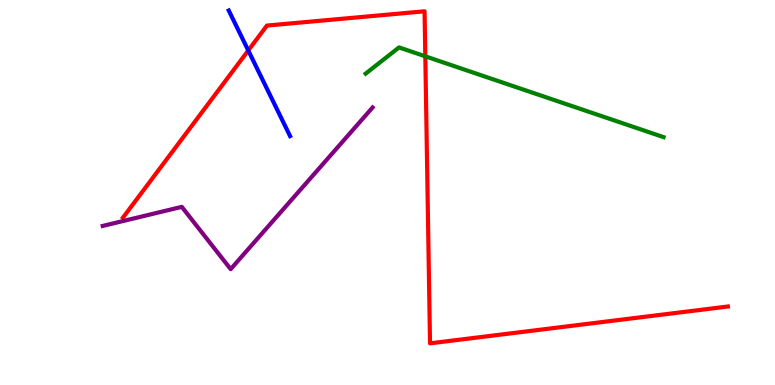[{'lines': ['blue', 'red'], 'intersections': [{'x': 3.2, 'y': 8.69}]}, {'lines': ['green', 'red'], 'intersections': [{'x': 5.49, 'y': 8.54}]}, {'lines': ['purple', 'red'], 'intersections': []}, {'lines': ['blue', 'green'], 'intersections': []}, {'lines': ['blue', 'purple'], 'intersections': []}, {'lines': ['green', 'purple'], 'intersections': []}]